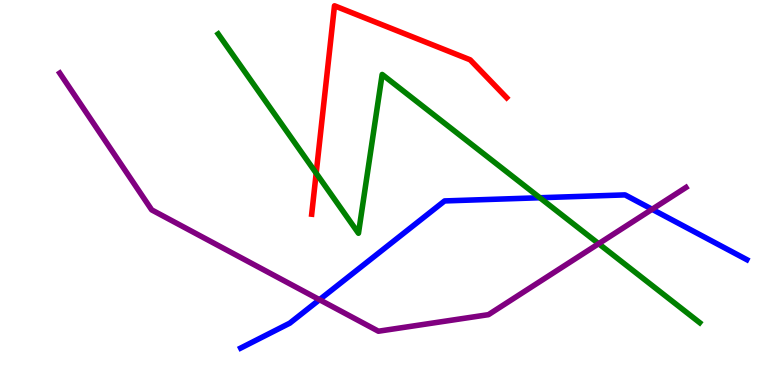[{'lines': ['blue', 'red'], 'intersections': []}, {'lines': ['green', 'red'], 'intersections': [{'x': 4.08, 'y': 5.5}]}, {'lines': ['purple', 'red'], 'intersections': []}, {'lines': ['blue', 'green'], 'intersections': [{'x': 6.97, 'y': 4.86}]}, {'lines': ['blue', 'purple'], 'intersections': [{'x': 4.12, 'y': 2.22}, {'x': 8.41, 'y': 4.56}]}, {'lines': ['green', 'purple'], 'intersections': [{'x': 7.72, 'y': 3.67}]}]